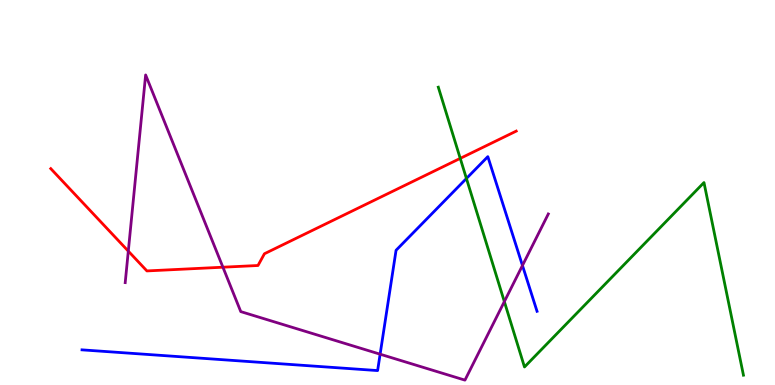[{'lines': ['blue', 'red'], 'intersections': []}, {'lines': ['green', 'red'], 'intersections': [{'x': 5.94, 'y': 5.89}]}, {'lines': ['purple', 'red'], 'intersections': [{'x': 1.66, 'y': 3.48}, {'x': 2.88, 'y': 3.06}]}, {'lines': ['blue', 'green'], 'intersections': [{'x': 6.02, 'y': 5.36}]}, {'lines': ['blue', 'purple'], 'intersections': [{'x': 4.9, 'y': 0.8}, {'x': 6.74, 'y': 3.1}]}, {'lines': ['green', 'purple'], 'intersections': [{'x': 6.51, 'y': 2.17}]}]